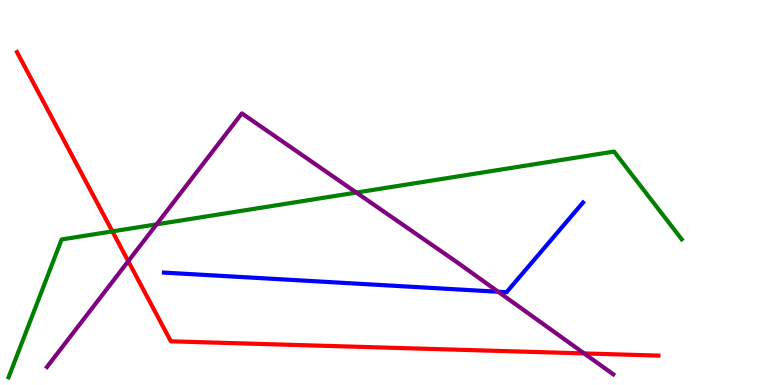[{'lines': ['blue', 'red'], 'intersections': []}, {'lines': ['green', 'red'], 'intersections': [{'x': 1.45, 'y': 3.99}]}, {'lines': ['purple', 'red'], 'intersections': [{'x': 1.65, 'y': 3.22}, {'x': 7.54, 'y': 0.82}]}, {'lines': ['blue', 'green'], 'intersections': []}, {'lines': ['blue', 'purple'], 'intersections': [{'x': 6.43, 'y': 2.42}]}, {'lines': ['green', 'purple'], 'intersections': [{'x': 2.02, 'y': 4.17}, {'x': 4.6, 'y': 5.0}]}]